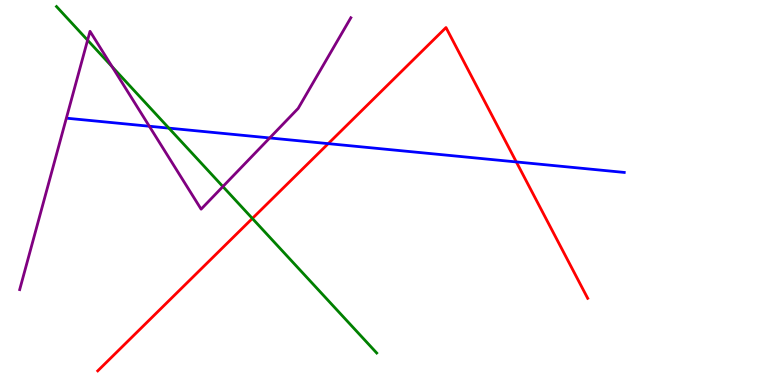[{'lines': ['blue', 'red'], 'intersections': [{'x': 4.24, 'y': 6.27}, {'x': 6.66, 'y': 5.79}]}, {'lines': ['green', 'red'], 'intersections': [{'x': 3.26, 'y': 4.33}]}, {'lines': ['purple', 'red'], 'intersections': []}, {'lines': ['blue', 'green'], 'intersections': [{'x': 2.18, 'y': 6.67}]}, {'lines': ['blue', 'purple'], 'intersections': [{'x': 1.93, 'y': 6.72}, {'x': 3.48, 'y': 6.42}]}, {'lines': ['green', 'purple'], 'intersections': [{'x': 1.13, 'y': 8.96}, {'x': 1.45, 'y': 8.27}, {'x': 2.88, 'y': 5.15}]}]